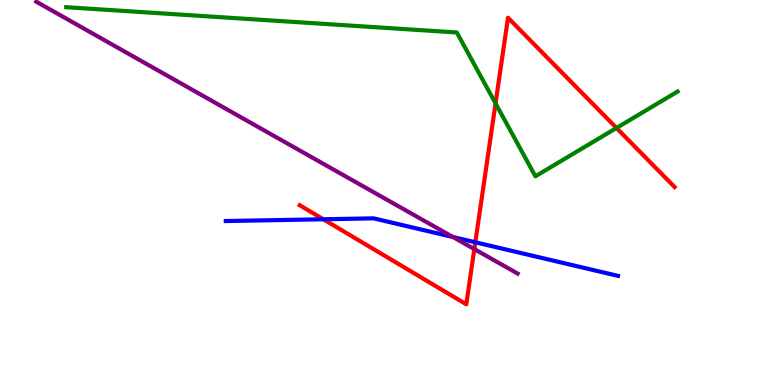[{'lines': ['blue', 'red'], 'intersections': [{'x': 4.17, 'y': 4.3}, {'x': 6.13, 'y': 3.71}]}, {'lines': ['green', 'red'], 'intersections': [{'x': 6.39, 'y': 7.32}, {'x': 7.95, 'y': 6.68}]}, {'lines': ['purple', 'red'], 'intersections': [{'x': 6.12, 'y': 3.53}]}, {'lines': ['blue', 'green'], 'intersections': []}, {'lines': ['blue', 'purple'], 'intersections': [{'x': 5.84, 'y': 3.84}]}, {'lines': ['green', 'purple'], 'intersections': []}]